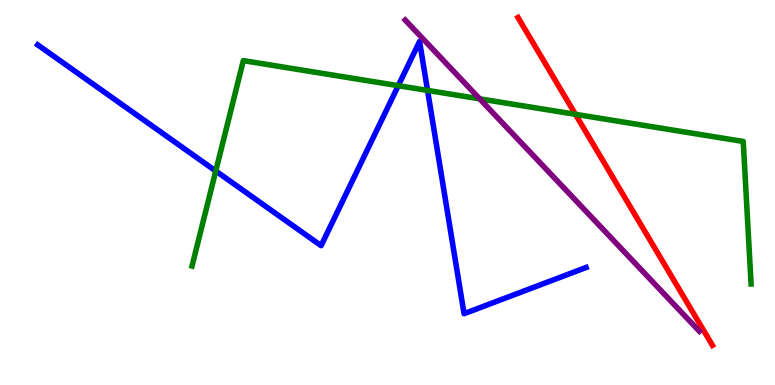[{'lines': ['blue', 'red'], 'intersections': []}, {'lines': ['green', 'red'], 'intersections': [{'x': 7.42, 'y': 7.03}]}, {'lines': ['purple', 'red'], 'intersections': []}, {'lines': ['blue', 'green'], 'intersections': [{'x': 2.78, 'y': 5.56}, {'x': 5.14, 'y': 7.77}, {'x': 5.52, 'y': 7.65}]}, {'lines': ['blue', 'purple'], 'intersections': []}, {'lines': ['green', 'purple'], 'intersections': [{'x': 6.19, 'y': 7.43}]}]